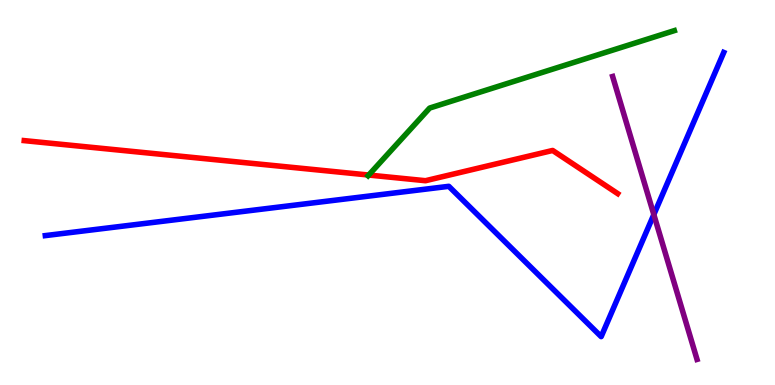[{'lines': ['blue', 'red'], 'intersections': []}, {'lines': ['green', 'red'], 'intersections': [{'x': 4.76, 'y': 5.45}]}, {'lines': ['purple', 'red'], 'intersections': []}, {'lines': ['blue', 'green'], 'intersections': []}, {'lines': ['blue', 'purple'], 'intersections': [{'x': 8.44, 'y': 4.43}]}, {'lines': ['green', 'purple'], 'intersections': []}]